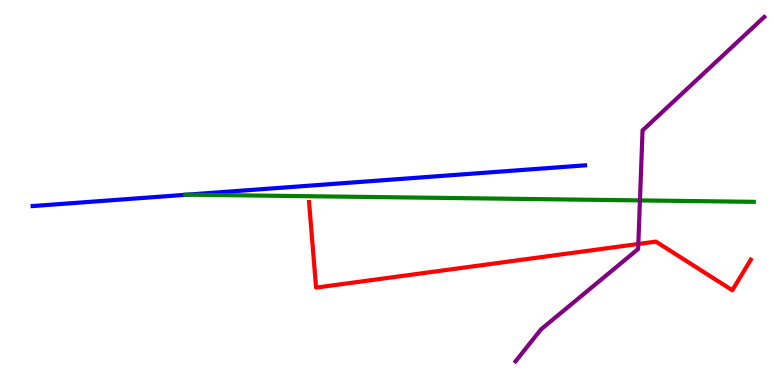[{'lines': ['blue', 'red'], 'intersections': []}, {'lines': ['green', 'red'], 'intersections': []}, {'lines': ['purple', 'red'], 'intersections': [{'x': 8.24, 'y': 3.66}]}, {'lines': ['blue', 'green'], 'intersections': [{'x': 2.41, 'y': 4.94}]}, {'lines': ['blue', 'purple'], 'intersections': []}, {'lines': ['green', 'purple'], 'intersections': [{'x': 8.26, 'y': 4.79}]}]